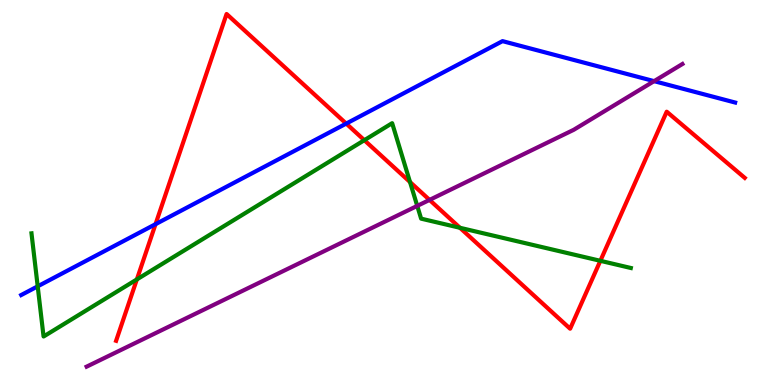[{'lines': ['blue', 'red'], 'intersections': [{'x': 2.01, 'y': 4.18}, {'x': 4.47, 'y': 6.79}]}, {'lines': ['green', 'red'], 'intersections': [{'x': 1.77, 'y': 2.74}, {'x': 4.7, 'y': 6.36}, {'x': 5.29, 'y': 5.27}, {'x': 5.94, 'y': 4.08}, {'x': 7.75, 'y': 3.23}]}, {'lines': ['purple', 'red'], 'intersections': [{'x': 5.54, 'y': 4.81}]}, {'lines': ['blue', 'green'], 'intersections': [{'x': 0.486, 'y': 2.56}]}, {'lines': ['blue', 'purple'], 'intersections': [{'x': 8.44, 'y': 7.89}]}, {'lines': ['green', 'purple'], 'intersections': [{'x': 5.38, 'y': 4.65}]}]